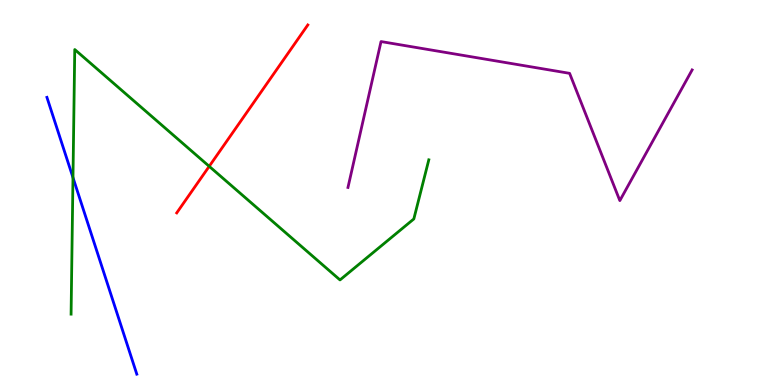[{'lines': ['blue', 'red'], 'intersections': []}, {'lines': ['green', 'red'], 'intersections': [{'x': 2.7, 'y': 5.68}]}, {'lines': ['purple', 'red'], 'intersections': []}, {'lines': ['blue', 'green'], 'intersections': [{'x': 0.942, 'y': 5.39}]}, {'lines': ['blue', 'purple'], 'intersections': []}, {'lines': ['green', 'purple'], 'intersections': []}]